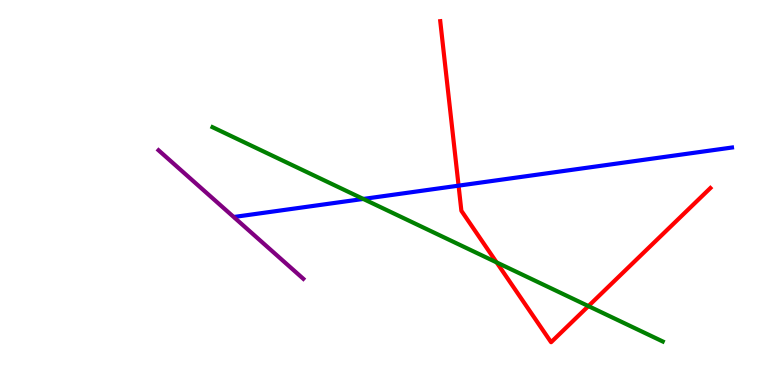[{'lines': ['blue', 'red'], 'intersections': [{'x': 5.92, 'y': 5.18}]}, {'lines': ['green', 'red'], 'intersections': [{'x': 6.41, 'y': 3.18}, {'x': 7.59, 'y': 2.05}]}, {'lines': ['purple', 'red'], 'intersections': []}, {'lines': ['blue', 'green'], 'intersections': [{'x': 4.69, 'y': 4.83}]}, {'lines': ['blue', 'purple'], 'intersections': []}, {'lines': ['green', 'purple'], 'intersections': []}]